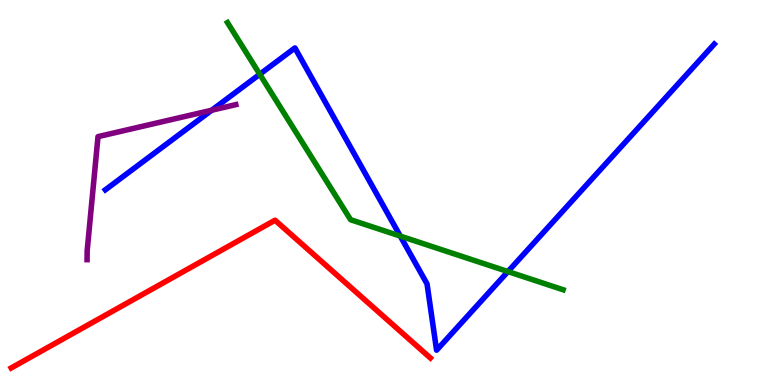[{'lines': ['blue', 'red'], 'intersections': []}, {'lines': ['green', 'red'], 'intersections': []}, {'lines': ['purple', 'red'], 'intersections': []}, {'lines': ['blue', 'green'], 'intersections': [{'x': 3.35, 'y': 8.07}, {'x': 5.16, 'y': 3.87}, {'x': 6.55, 'y': 2.95}]}, {'lines': ['blue', 'purple'], 'intersections': [{'x': 2.73, 'y': 7.14}]}, {'lines': ['green', 'purple'], 'intersections': []}]